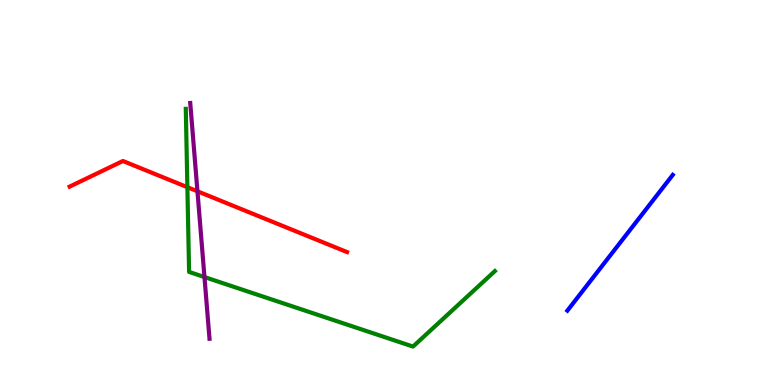[{'lines': ['blue', 'red'], 'intersections': []}, {'lines': ['green', 'red'], 'intersections': [{'x': 2.42, 'y': 5.14}]}, {'lines': ['purple', 'red'], 'intersections': [{'x': 2.55, 'y': 5.03}]}, {'lines': ['blue', 'green'], 'intersections': []}, {'lines': ['blue', 'purple'], 'intersections': []}, {'lines': ['green', 'purple'], 'intersections': [{'x': 2.64, 'y': 2.8}]}]